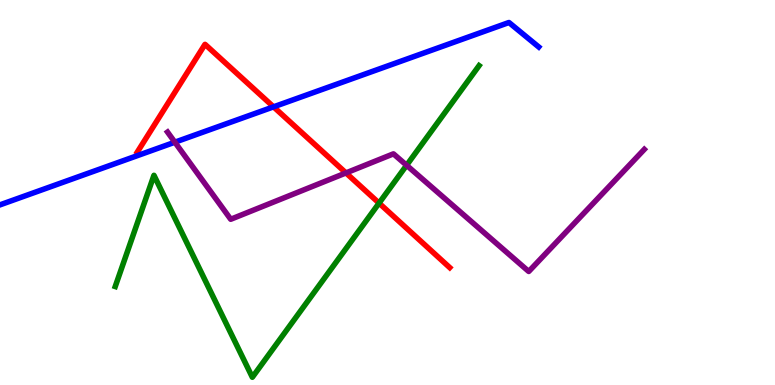[{'lines': ['blue', 'red'], 'intersections': [{'x': 3.53, 'y': 7.22}]}, {'lines': ['green', 'red'], 'intersections': [{'x': 4.89, 'y': 4.72}]}, {'lines': ['purple', 'red'], 'intersections': [{'x': 4.46, 'y': 5.51}]}, {'lines': ['blue', 'green'], 'intersections': []}, {'lines': ['blue', 'purple'], 'intersections': [{'x': 2.26, 'y': 6.31}]}, {'lines': ['green', 'purple'], 'intersections': [{'x': 5.25, 'y': 5.71}]}]